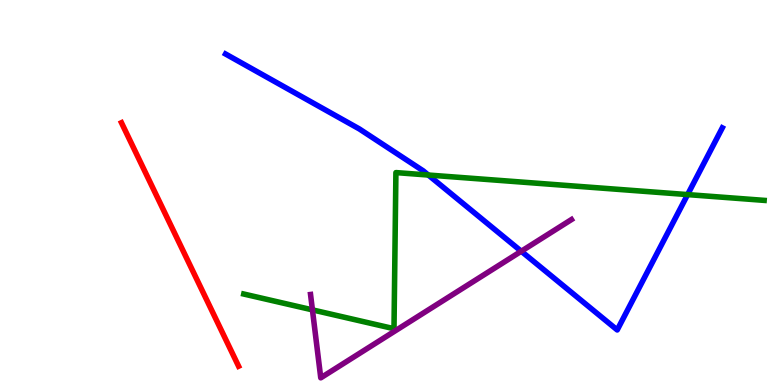[{'lines': ['blue', 'red'], 'intersections': []}, {'lines': ['green', 'red'], 'intersections': []}, {'lines': ['purple', 'red'], 'intersections': []}, {'lines': ['blue', 'green'], 'intersections': [{'x': 5.53, 'y': 5.45}, {'x': 8.87, 'y': 4.95}]}, {'lines': ['blue', 'purple'], 'intersections': [{'x': 6.73, 'y': 3.47}]}, {'lines': ['green', 'purple'], 'intersections': [{'x': 4.03, 'y': 1.95}]}]